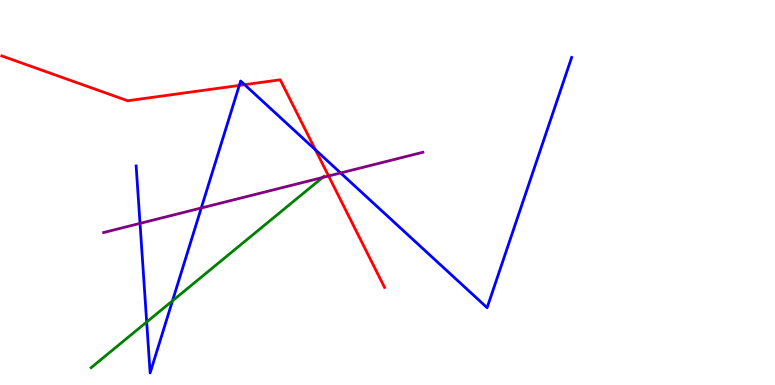[{'lines': ['blue', 'red'], 'intersections': [{'x': 3.09, 'y': 7.78}, {'x': 3.16, 'y': 7.8}, {'x': 4.07, 'y': 6.11}]}, {'lines': ['green', 'red'], 'intersections': []}, {'lines': ['purple', 'red'], 'intersections': [{'x': 4.24, 'y': 5.43}]}, {'lines': ['blue', 'green'], 'intersections': [{'x': 1.89, 'y': 1.64}, {'x': 2.23, 'y': 2.19}]}, {'lines': ['blue', 'purple'], 'intersections': [{'x': 1.81, 'y': 4.2}, {'x': 2.6, 'y': 4.6}, {'x': 4.4, 'y': 5.51}]}, {'lines': ['green', 'purple'], 'intersections': [{'x': 4.16, 'y': 5.39}]}]